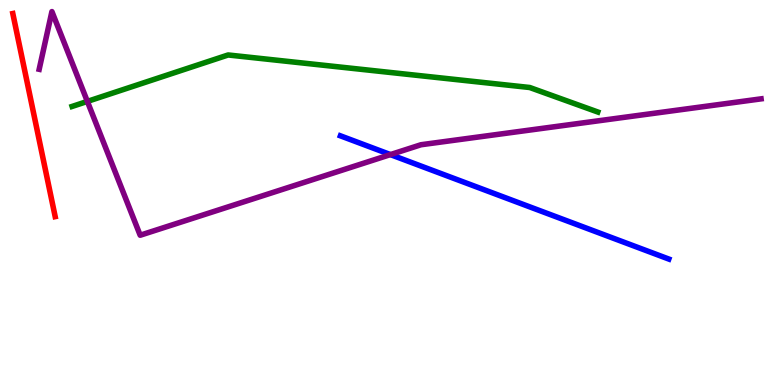[{'lines': ['blue', 'red'], 'intersections': []}, {'lines': ['green', 'red'], 'intersections': []}, {'lines': ['purple', 'red'], 'intersections': []}, {'lines': ['blue', 'green'], 'intersections': []}, {'lines': ['blue', 'purple'], 'intersections': [{'x': 5.04, 'y': 5.98}]}, {'lines': ['green', 'purple'], 'intersections': [{'x': 1.13, 'y': 7.37}]}]